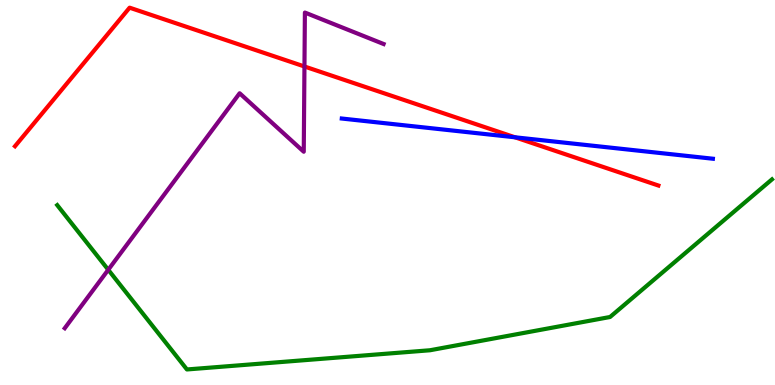[{'lines': ['blue', 'red'], 'intersections': [{'x': 6.64, 'y': 6.43}]}, {'lines': ['green', 'red'], 'intersections': []}, {'lines': ['purple', 'red'], 'intersections': [{'x': 3.93, 'y': 8.27}]}, {'lines': ['blue', 'green'], 'intersections': []}, {'lines': ['blue', 'purple'], 'intersections': []}, {'lines': ['green', 'purple'], 'intersections': [{'x': 1.4, 'y': 2.99}]}]